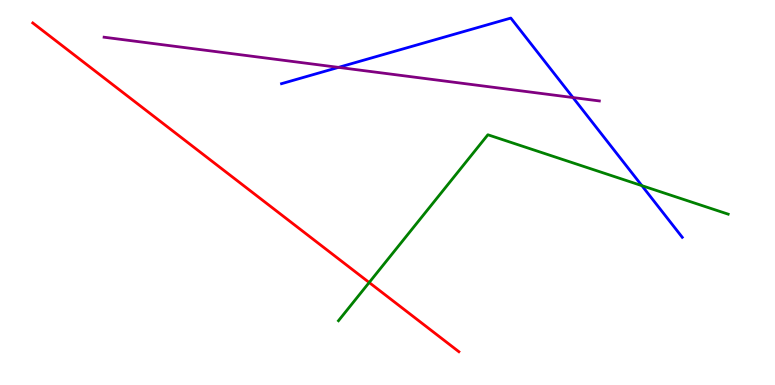[{'lines': ['blue', 'red'], 'intersections': []}, {'lines': ['green', 'red'], 'intersections': [{'x': 4.76, 'y': 2.66}]}, {'lines': ['purple', 'red'], 'intersections': []}, {'lines': ['blue', 'green'], 'intersections': [{'x': 8.28, 'y': 5.18}]}, {'lines': ['blue', 'purple'], 'intersections': [{'x': 4.37, 'y': 8.25}, {'x': 7.39, 'y': 7.47}]}, {'lines': ['green', 'purple'], 'intersections': []}]